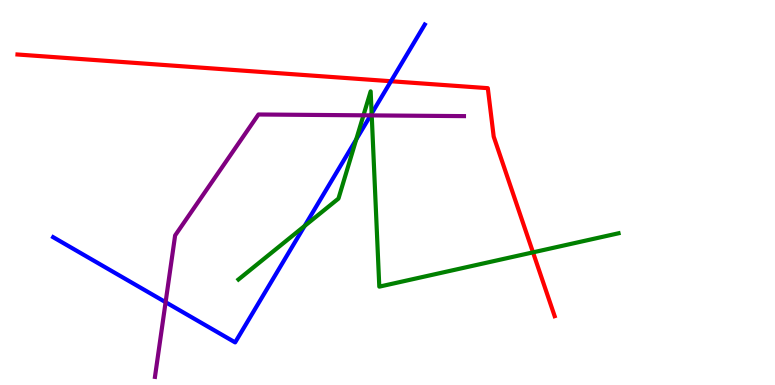[{'lines': ['blue', 'red'], 'intersections': [{'x': 5.04, 'y': 7.89}]}, {'lines': ['green', 'red'], 'intersections': [{'x': 6.88, 'y': 3.45}]}, {'lines': ['purple', 'red'], 'intersections': []}, {'lines': ['blue', 'green'], 'intersections': [{'x': 3.93, 'y': 4.13}, {'x': 4.6, 'y': 6.38}, {'x': 4.8, 'y': 7.05}]}, {'lines': ['blue', 'purple'], 'intersections': [{'x': 2.14, 'y': 2.15}, {'x': 4.78, 'y': 7.0}]}, {'lines': ['green', 'purple'], 'intersections': [{'x': 4.69, 'y': 7.0}, {'x': 4.8, 'y': 7.0}]}]